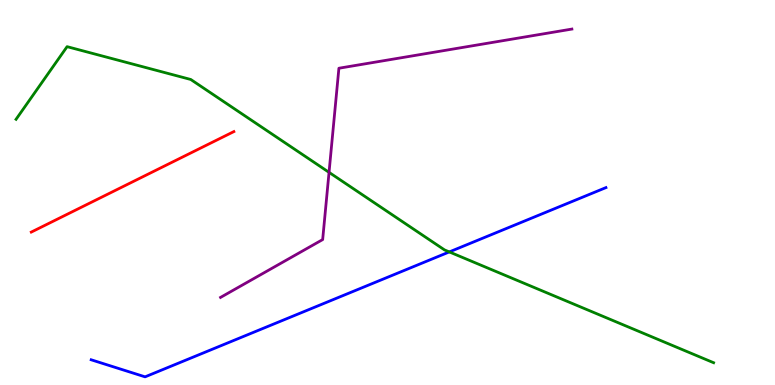[{'lines': ['blue', 'red'], 'intersections': []}, {'lines': ['green', 'red'], 'intersections': []}, {'lines': ['purple', 'red'], 'intersections': []}, {'lines': ['blue', 'green'], 'intersections': [{'x': 5.8, 'y': 3.46}]}, {'lines': ['blue', 'purple'], 'intersections': []}, {'lines': ['green', 'purple'], 'intersections': [{'x': 4.25, 'y': 5.52}]}]